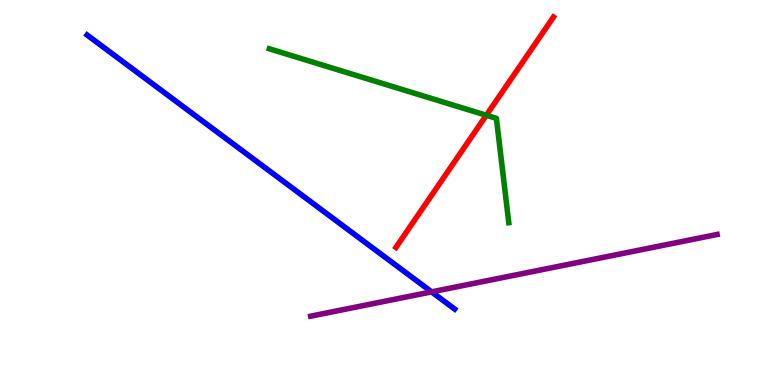[{'lines': ['blue', 'red'], 'intersections': []}, {'lines': ['green', 'red'], 'intersections': [{'x': 6.27, 'y': 7.01}]}, {'lines': ['purple', 'red'], 'intersections': []}, {'lines': ['blue', 'green'], 'intersections': []}, {'lines': ['blue', 'purple'], 'intersections': [{'x': 5.57, 'y': 2.42}]}, {'lines': ['green', 'purple'], 'intersections': []}]